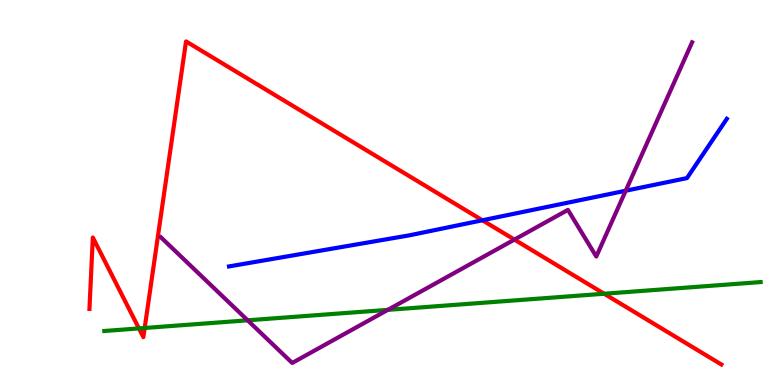[{'lines': ['blue', 'red'], 'intersections': [{'x': 6.22, 'y': 4.28}]}, {'lines': ['green', 'red'], 'intersections': [{'x': 1.79, 'y': 1.47}, {'x': 1.87, 'y': 1.48}, {'x': 7.8, 'y': 2.37}]}, {'lines': ['purple', 'red'], 'intersections': [{'x': 6.64, 'y': 3.78}]}, {'lines': ['blue', 'green'], 'intersections': []}, {'lines': ['blue', 'purple'], 'intersections': [{'x': 8.07, 'y': 5.05}]}, {'lines': ['green', 'purple'], 'intersections': [{'x': 3.2, 'y': 1.68}, {'x': 5.0, 'y': 1.95}]}]